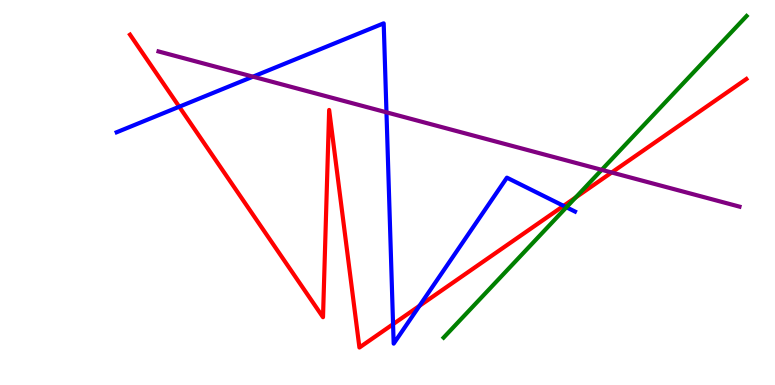[{'lines': ['blue', 'red'], 'intersections': [{'x': 2.31, 'y': 7.23}, {'x': 5.07, 'y': 1.58}, {'x': 5.41, 'y': 2.06}, {'x': 7.27, 'y': 4.65}]}, {'lines': ['green', 'red'], 'intersections': [{'x': 7.43, 'y': 4.87}]}, {'lines': ['purple', 'red'], 'intersections': [{'x': 7.89, 'y': 5.52}]}, {'lines': ['blue', 'green'], 'intersections': [{'x': 7.31, 'y': 4.62}]}, {'lines': ['blue', 'purple'], 'intersections': [{'x': 3.26, 'y': 8.01}, {'x': 4.99, 'y': 7.08}]}, {'lines': ['green', 'purple'], 'intersections': [{'x': 7.76, 'y': 5.59}]}]